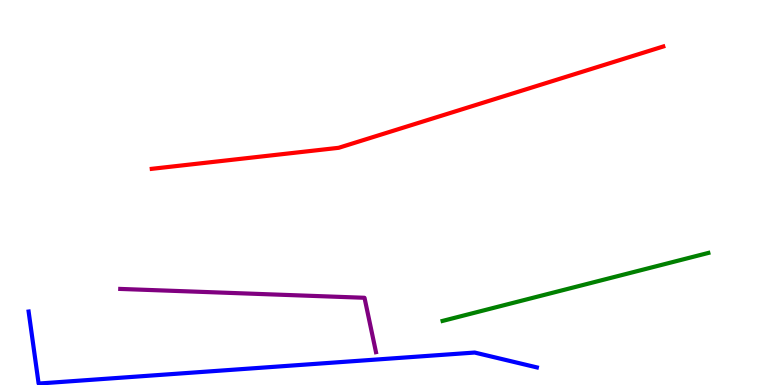[{'lines': ['blue', 'red'], 'intersections': []}, {'lines': ['green', 'red'], 'intersections': []}, {'lines': ['purple', 'red'], 'intersections': []}, {'lines': ['blue', 'green'], 'intersections': []}, {'lines': ['blue', 'purple'], 'intersections': []}, {'lines': ['green', 'purple'], 'intersections': []}]